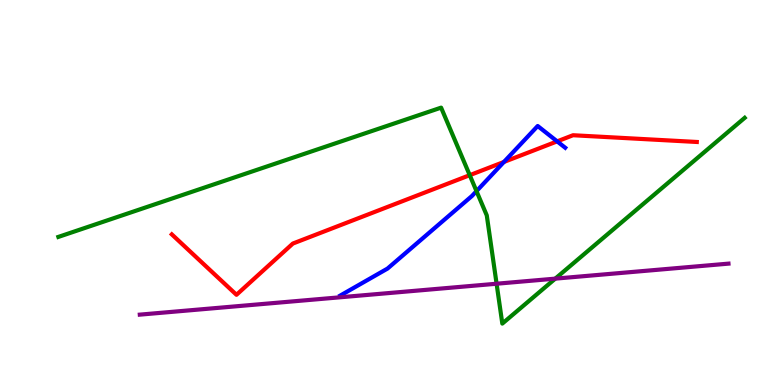[{'lines': ['blue', 'red'], 'intersections': [{'x': 6.5, 'y': 5.79}, {'x': 7.19, 'y': 6.33}]}, {'lines': ['green', 'red'], 'intersections': [{'x': 6.06, 'y': 5.45}]}, {'lines': ['purple', 'red'], 'intersections': []}, {'lines': ['blue', 'green'], 'intersections': [{'x': 6.15, 'y': 5.04}]}, {'lines': ['blue', 'purple'], 'intersections': []}, {'lines': ['green', 'purple'], 'intersections': [{'x': 6.41, 'y': 2.63}, {'x': 7.16, 'y': 2.76}]}]